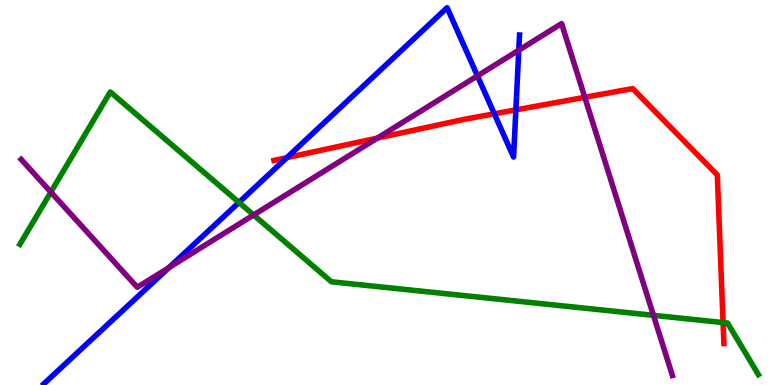[{'lines': ['blue', 'red'], 'intersections': [{'x': 3.7, 'y': 5.91}, {'x': 6.38, 'y': 7.04}, {'x': 6.66, 'y': 7.15}]}, {'lines': ['green', 'red'], 'intersections': [{'x': 9.33, 'y': 1.62}]}, {'lines': ['purple', 'red'], 'intersections': [{'x': 4.87, 'y': 6.41}, {'x': 7.55, 'y': 7.47}]}, {'lines': ['blue', 'green'], 'intersections': [{'x': 3.08, 'y': 4.74}]}, {'lines': ['blue', 'purple'], 'intersections': [{'x': 2.18, 'y': 3.05}, {'x': 6.16, 'y': 8.03}, {'x': 6.69, 'y': 8.7}]}, {'lines': ['green', 'purple'], 'intersections': [{'x': 0.656, 'y': 5.01}, {'x': 3.27, 'y': 4.42}, {'x': 8.43, 'y': 1.81}]}]